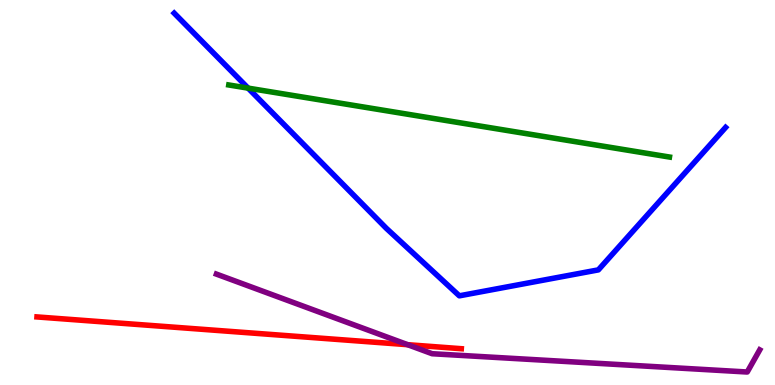[{'lines': ['blue', 'red'], 'intersections': []}, {'lines': ['green', 'red'], 'intersections': []}, {'lines': ['purple', 'red'], 'intersections': [{'x': 5.26, 'y': 1.05}]}, {'lines': ['blue', 'green'], 'intersections': [{'x': 3.2, 'y': 7.71}]}, {'lines': ['blue', 'purple'], 'intersections': []}, {'lines': ['green', 'purple'], 'intersections': []}]